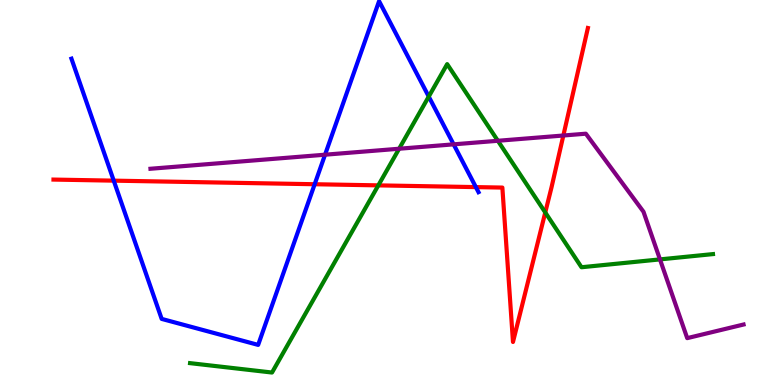[{'lines': ['blue', 'red'], 'intersections': [{'x': 1.47, 'y': 5.31}, {'x': 4.06, 'y': 5.21}, {'x': 6.14, 'y': 5.14}]}, {'lines': ['green', 'red'], 'intersections': [{'x': 4.88, 'y': 5.19}, {'x': 7.04, 'y': 4.48}]}, {'lines': ['purple', 'red'], 'intersections': [{'x': 7.27, 'y': 6.48}]}, {'lines': ['blue', 'green'], 'intersections': [{'x': 5.53, 'y': 7.49}]}, {'lines': ['blue', 'purple'], 'intersections': [{'x': 4.19, 'y': 5.98}, {'x': 5.85, 'y': 6.25}]}, {'lines': ['green', 'purple'], 'intersections': [{'x': 5.15, 'y': 6.14}, {'x': 6.42, 'y': 6.34}, {'x': 8.52, 'y': 3.26}]}]